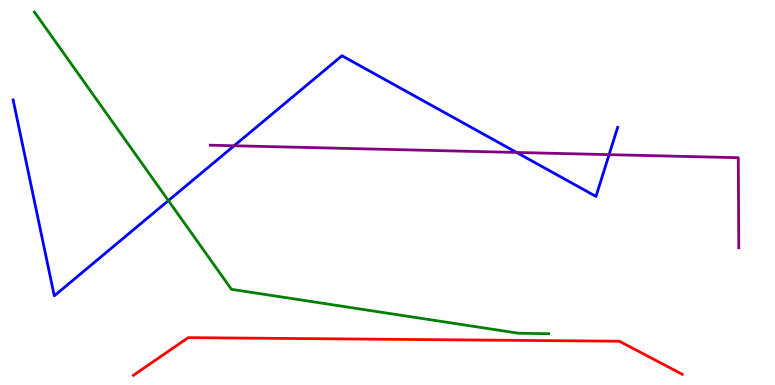[{'lines': ['blue', 'red'], 'intersections': []}, {'lines': ['green', 'red'], 'intersections': []}, {'lines': ['purple', 'red'], 'intersections': []}, {'lines': ['blue', 'green'], 'intersections': [{'x': 2.17, 'y': 4.79}]}, {'lines': ['blue', 'purple'], 'intersections': [{'x': 3.02, 'y': 6.21}, {'x': 6.67, 'y': 6.04}, {'x': 7.86, 'y': 5.98}]}, {'lines': ['green', 'purple'], 'intersections': []}]